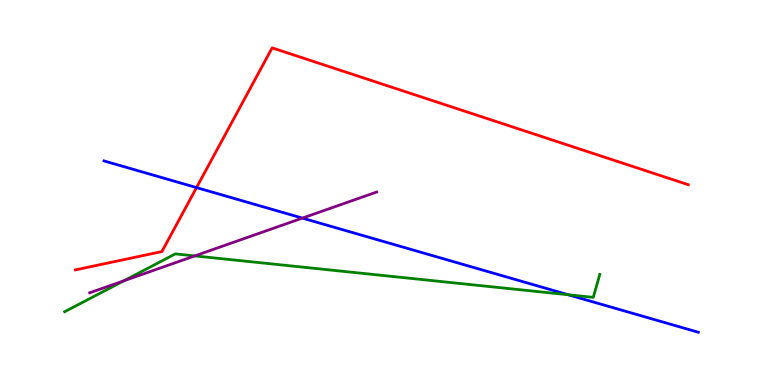[{'lines': ['blue', 'red'], 'intersections': [{'x': 2.54, 'y': 5.13}]}, {'lines': ['green', 'red'], 'intersections': []}, {'lines': ['purple', 'red'], 'intersections': []}, {'lines': ['blue', 'green'], 'intersections': [{'x': 7.33, 'y': 2.34}]}, {'lines': ['blue', 'purple'], 'intersections': [{'x': 3.9, 'y': 4.33}]}, {'lines': ['green', 'purple'], 'intersections': [{'x': 1.6, 'y': 2.71}, {'x': 2.51, 'y': 3.35}]}]